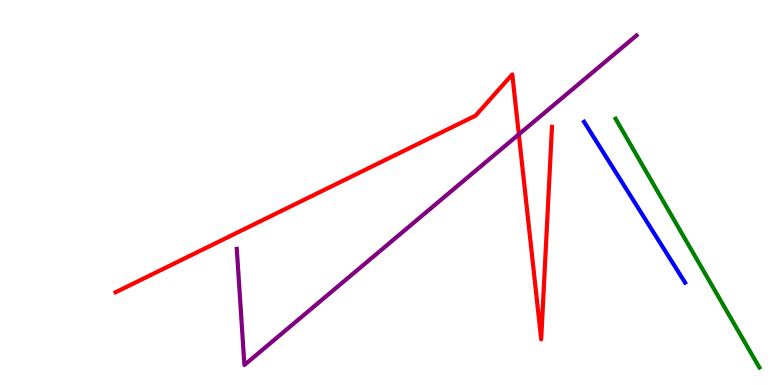[{'lines': ['blue', 'red'], 'intersections': []}, {'lines': ['green', 'red'], 'intersections': []}, {'lines': ['purple', 'red'], 'intersections': [{'x': 6.69, 'y': 6.51}]}, {'lines': ['blue', 'green'], 'intersections': []}, {'lines': ['blue', 'purple'], 'intersections': []}, {'lines': ['green', 'purple'], 'intersections': []}]